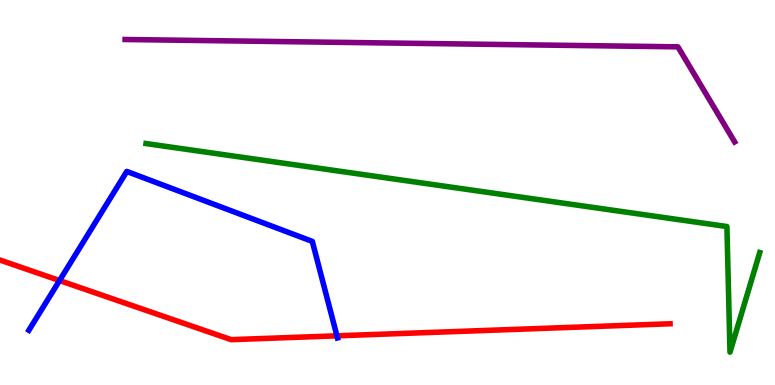[{'lines': ['blue', 'red'], 'intersections': [{'x': 0.768, 'y': 2.71}, {'x': 4.35, 'y': 1.28}]}, {'lines': ['green', 'red'], 'intersections': []}, {'lines': ['purple', 'red'], 'intersections': []}, {'lines': ['blue', 'green'], 'intersections': []}, {'lines': ['blue', 'purple'], 'intersections': []}, {'lines': ['green', 'purple'], 'intersections': []}]